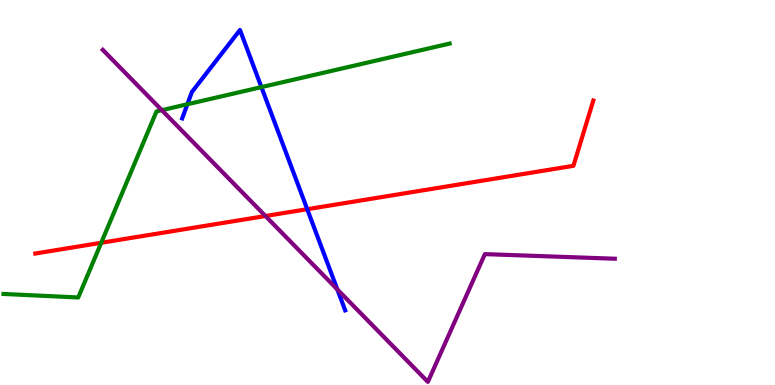[{'lines': ['blue', 'red'], 'intersections': [{'x': 3.96, 'y': 4.57}]}, {'lines': ['green', 'red'], 'intersections': [{'x': 1.31, 'y': 3.69}]}, {'lines': ['purple', 'red'], 'intersections': [{'x': 3.43, 'y': 4.39}]}, {'lines': ['blue', 'green'], 'intersections': [{'x': 2.42, 'y': 7.29}, {'x': 3.37, 'y': 7.74}]}, {'lines': ['blue', 'purple'], 'intersections': [{'x': 4.35, 'y': 2.48}]}, {'lines': ['green', 'purple'], 'intersections': [{'x': 2.09, 'y': 7.14}]}]